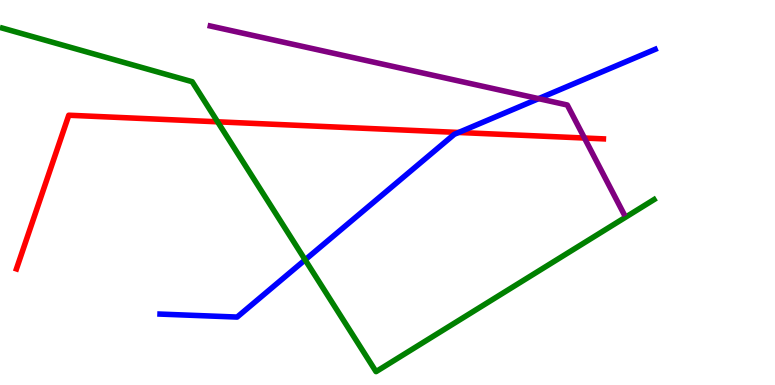[{'lines': ['blue', 'red'], 'intersections': [{'x': 5.92, 'y': 6.56}]}, {'lines': ['green', 'red'], 'intersections': [{'x': 2.81, 'y': 6.84}]}, {'lines': ['purple', 'red'], 'intersections': [{'x': 7.54, 'y': 6.41}]}, {'lines': ['blue', 'green'], 'intersections': [{'x': 3.94, 'y': 3.25}]}, {'lines': ['blue', 'purple'], 'intersections': [{'x': 6.95, 'y': 7.44}]}, {'lines': ['green', 'purple'], 'intersections': []}]